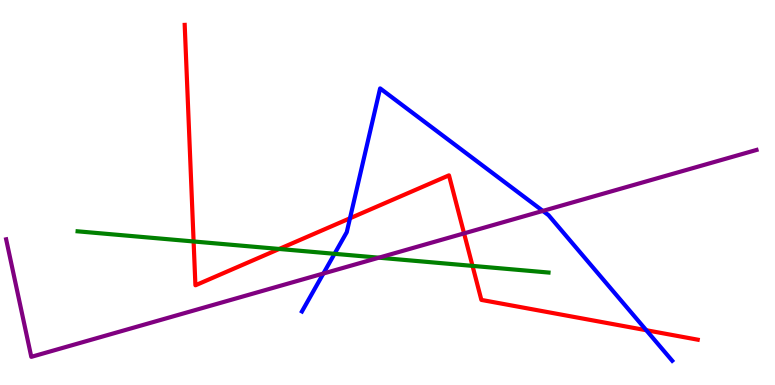[{'lines': ['blue', 'red'], 'intersections': [{'x': 4.52, 'y': 4.33}, {'x': 8.34, 'y': 1.42}]}, {'lines': ['green', 'red'], 'intersections': [{'x': 2.5, 'y': 3.73}, {'x': 3.6, 'y': 3.53}, {'x': 6.1, 'y': 3.09}]}, {'lines': ['purple', 'red'], 'intersections': [{'x': 5.99, 'y': 3.94}]}, {'lines': ['blue', 'green'], 'intersections': [{'x': 4.32, 'y': 3.41}]}, {'lines': ['blue', 'purple'], 'intersections': [{'x': 4.17, 'y': 2.9}, {'x': 7.0, 'y': 4.52}]}, {'lines': ['green', 'purple'], 'intersections': [{'x': 4.89, 'y': 3.31}]}]